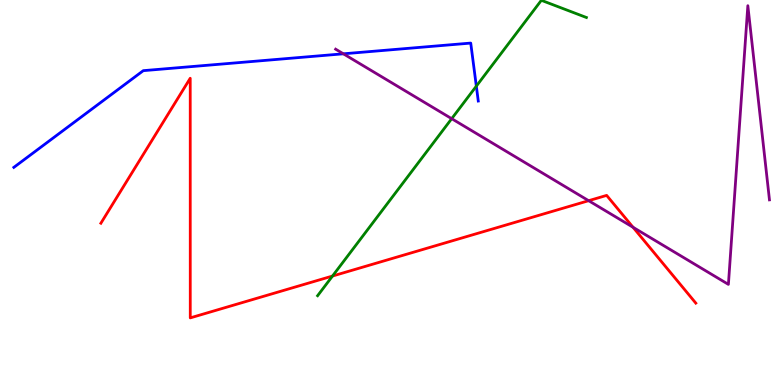[{'lines': ['blue', 'red'], 'intersections': []}, {'lines': ['green', 'red'], 'intersections': [{'x': 4.29, 'y': 2.83}]}, {'lines': ['purple', 'red'], 'intersections': [{'x': 7.6, 'y': 4.79}, {'x': 8.17, 'y': 4.1}]}, {'lines': ['blue', 'green'], 'intersections': [{'x': 6.15, 'y': 7.76}]}, {'lines': ['blue', 'purple'], 'intersections': [{'x': 4.43, 'y': 8.6}]}, {'lines': ['green', 'purple'], 'intersections': [{'x': 5.83, 'y': 6.92}]}]